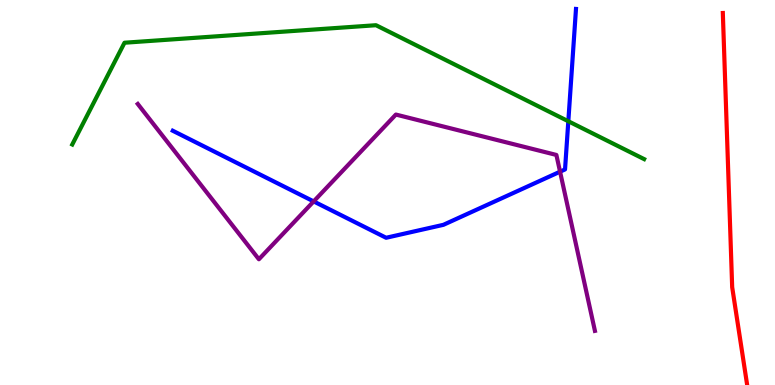[{'lines': ['blue', 'red'], 'intersections': []}, {'lines': ['green', 'red'], 'intersections': []}, {'lines': ['purple', 'red'], 'intersections': []}, {'lines': ['blue', 'green'], 'intersections': [{'x': 7.33, 'y': 6.85}]}, {'lines': ['blue', 'purple'], 'intersections': [{'x': 4.05, 'y': 4.77}, {'x': 7.23, 'y': 5.54}]}, {'lines': ['green', 'purple'], 'intersections': []}]